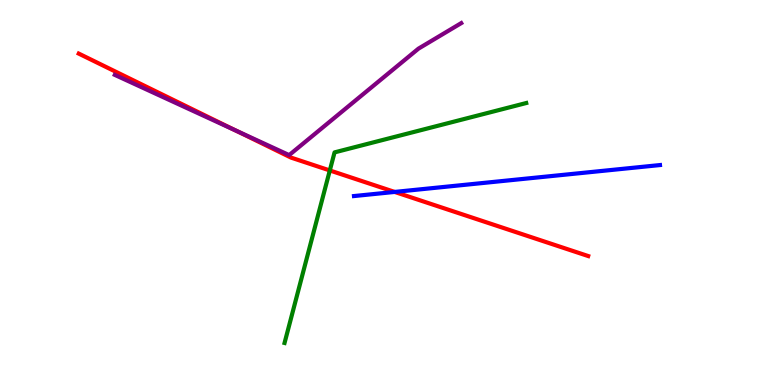[{'lines': ['blue', 'red'], 'intersections': [{'x': 5.09, 'y': 5.01}]}, {'lines': ['green', 'red'], 'intersections': [{'x': 4.26, 'y': 5.57}]}, {'lines': ['purple', 'red'], 'intersections': [{'x': 3.04, 'y': 6.61}]}, {'lines': ['blue', 'green'], 'intersections': []}, {'lines': ['blue', 'purple'], 'intersections': []}, {'lines': ['green', 'purple'], 'intersections': []}]